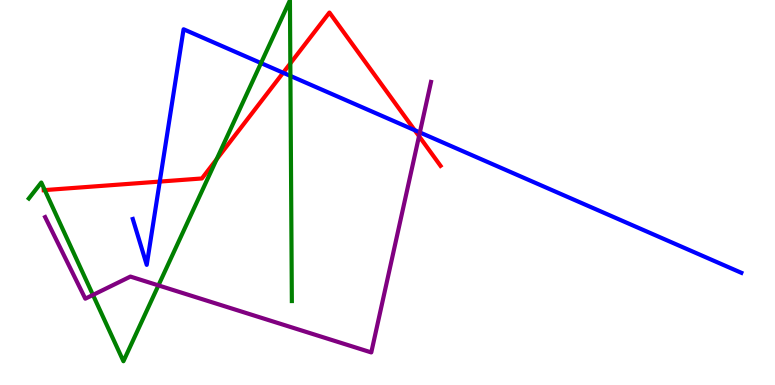[{'lines': ['blue', 'red'], 'intersections': [{'x': 2.06, 'y': 5.28}, {'x': 3.65, 'y': 8.11}, {'x': 5.35, 'y': 6.62}]}, {'lines': ['green', 'red'], 'intersections': [{'x': 0.578, 'y': 5.06}, {'x': 2.79, 'y': 5.86}, {'x': 3.75, 'y': 8.35}]}, {'lines': ['purple', 'red'], 'intersections': [{'x': 5.41, 'y': 6.46}]}, {'lines': ['blue', 'green'], 'intersections': [{'x': 3.37, 'y': 8.36}, {'x': 3.75, 'y': 8.03}]}, {'lines': ['blue', 'purple'], 'intersections': [{'x': 5.42, 'y': 6.56}]}, {'lines': ['green', 'purple'], 'intersections': [{'x': 1.2, 'y': 2.34}, {'x': 2.04, 'y': 2.59}]}]